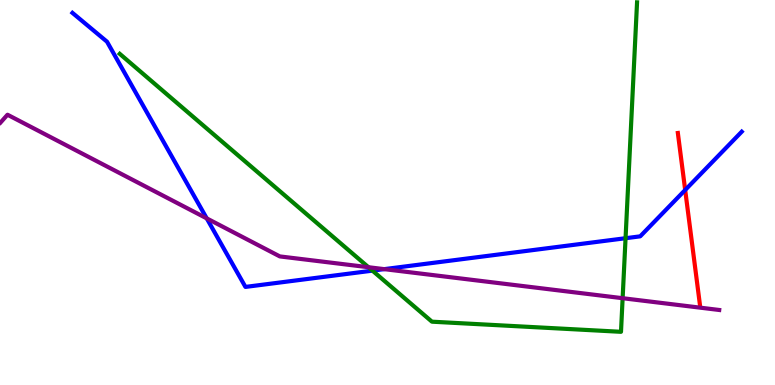[{'lines': ['blue', 'red'], 'intersections': [{'x': 8.84, 'y': 5.07}]}, {'lines': ['green', 'red'], 'intersections': []}, {'lines': ['purple', 'red'], 'intersections': []}, {'lines': ['blue', 'green'], 'intersections': [{'x': 4.81, 'y': 2.97}, {'x': 8.07, 'y': 3.81}]}, {'lines': ['blue', 'purple'], 'intersections': [{'x': 2.67, 'y': 4.33}, {'x': 4.96, 'y': 3.01}]}, {'lines': ['green', 'purple'], 'intersections': [{'x': 4.75, 'y': 3.06}, {'x': 8.03, 'y': 2.25}]}]